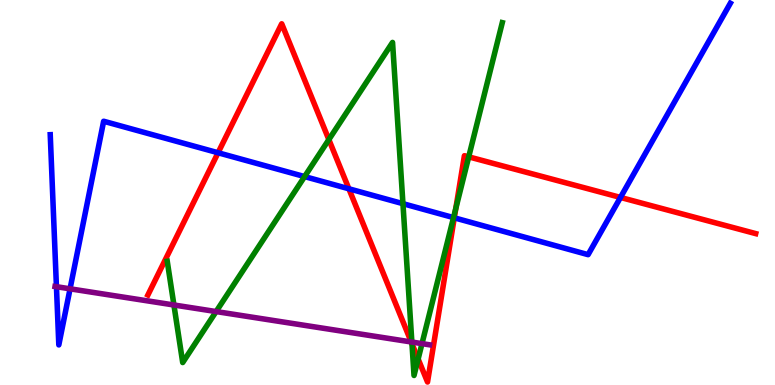[{'lines': ['blue', 'red'], 'intersections': [{'x': 2.81, 'y': 6.03}, {'x': 4.5, 'y': 5.1}, {'x': 5.86, 'y': 4.34}, {'x': 8.01, 'y': 4.87}]}, {'lines': ['green', 'red'], 'intersections': [{'x': 4.24, 'y': 6.37}, {'x': 5.32, 'y': 1.07}, {'x': 5.4, 'y': 0.676}, {'x': 5.88, 'y': 4.59}, {'x': 6.05, 'y': 5.93}]}, {'lines': ['purple', 'red'], 'intersections': [{'x': 5.31, 'y': 1.12}]}, {'lines': ['blue', 'green'], 'intersections': [{'x': 3.93, 'y': 5.41}, {'x': 5.2, 'y': 4.71}, {'x': 5.85, 'y': 4.35}]}, {'lines': ['blue', 'purple'], 'intersections': [{'x': 0.728, 'y': 2.55}, {'x': 0.904, 'y': 2.5}]}, {'lines': ['green', 'purple'], 'intersections': [{'x': 2.24, 'y': 2.08}, {'x': 2.79, 'y': 1.91}, {'x': 5.31, 'y': 1.12}, {'x': 5.45, 'y': 1.07}]}]